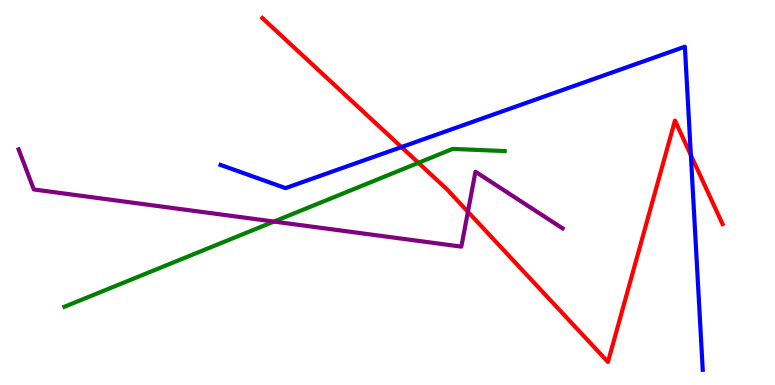[{'lines': ['blue', 'red'], 'intersections': [{'x': 5.18, 'y': 6.18}, {'x': 8.91, 'y': 5.97}]}, {'lines': ['green', 'red'], 'intersections': [{'x': 5.4, 'y': 5.77}]}, {'lines': ['purple', 'red'], 'intersections': [{'x': 6.04, 'y': 4.5}]}, {'lines': ['blue', 'green'], 'intersections': []}, {'lines': ['blue', 'purple'], 'intersections': []}, {'lines': ['green', 'purple'], 'intersections': [{'x': 3.53, 'y': 4.25}]}]